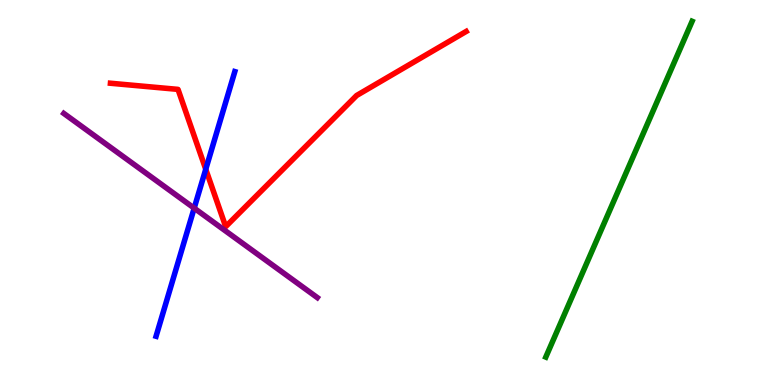[{'lines': ['blue', 'red'], 'intersections': [{'x': 2.65, 'y': 5.6}]}, {'lines': ['green', 'red'], 'intersections': []}, {'lines': ['purple', 'red'], 'intersections': []}, {'lines': ['blue', 'green'], 'intersections': []}, {'lines': ['blue', 'purple'], 'intersections': [{'x': 2.51, 'y': 4.59}]}, {'lines': ['green', 'purple'], 'intersections': []}]